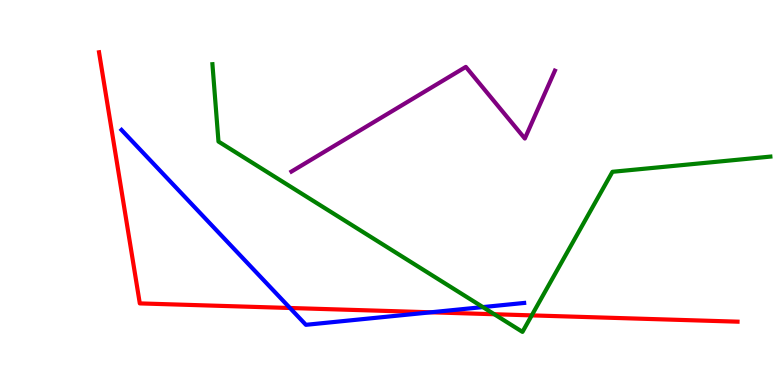[{'lines': ['blue', 'red'], 'intersections': [{'x': 3.74, 'y': 2.0}, {'x': 5.56, 'y': 1.89}]}, {'lines': ['green', 'red'], 'intersections': [{'x': 6.38, 'y': 1.84}, {'x': 6.86, 'y': 1.81}]}, {'lines': ['purple', 'red'], 'intersections': []}, {'lines': ['blue', 'green'], 'intersections': [{'x': 6.23, 'y': 2.02}]}, {'lines': ['blue', 'purple'], 'intersections': []}, {'lines': ['green', 'purple'], 'intersections': []}]